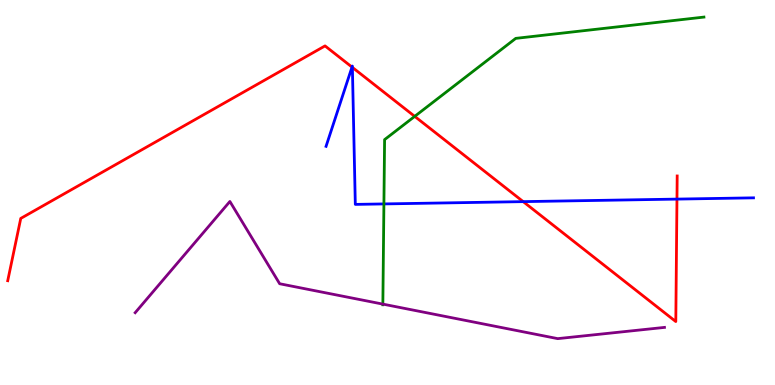[{'lines': ['blue', 'red'], 'intersections': [{'x': 4.54, 'y': 8.26}, {'x': 4.55, 'y': 8.25}, {'x': 6.75, 'y': 4.76}, {'x': 8.74, 'y': 4.83}]}, {'lines': ['green', 'red'], 'intersections': [{'x': 5.35, 'y': 6.98}]}, {'lines': ['purple', 'red'], 'intersections': []}, {'lines': ['blue', 'green'], 'intersections': [{'x': 4.95, 'y': 4.7}]}, {'lines': ['blue', 'purple'], 'intersections': []}, {'lines': ['green', 'purple'], 'intersections': [{'x': 4.94, 'y': 2.1}]}]